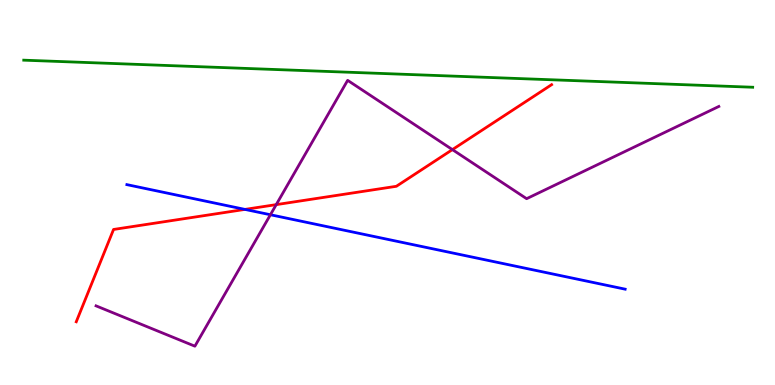[{'lines': ['blue', 'red'], 'intersections': [{'x': 3.16, 'y': 4.56}]}, {'lines': ['green', 'red'], 'intersections': []}, {'lines': ['purple', 'red'], 'intersections': [{'x': 3.56, 'y': 4.68}, {'x': 5.84, 'y': 6.11}]}, {'lines': ['blue', 'green'], 'intersections': []}, {'lines': ['blue', 'purple'], 'intersections': [{'x': 3.49, 'y': 4.42}]}, {'lines': ['green', 'purple'], 'intersections': []}]